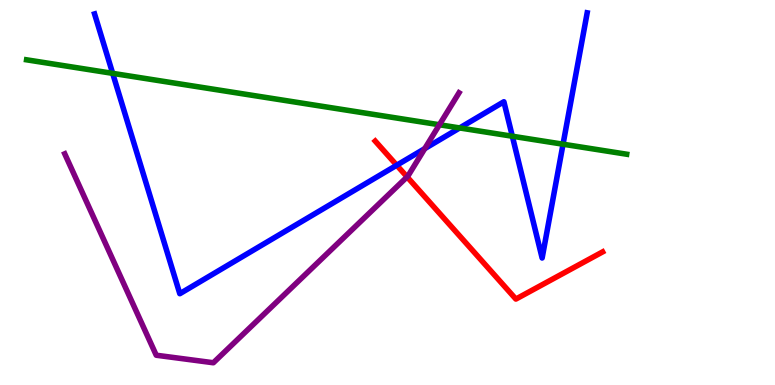[{'lines': ['blue', 'red'], 'intersections': [{'x': 5.12, 'y': 5.71}]}, {'lines': ['green', 'red'], 'intersections': []}, {'lines': ['purple', 'red'], 'intersections': [{'x': 5.25, 'y': 5.41}]}, {'lines': ['blue', 'green'], 'intersections': [{'x': 1.45, 'y': 8.09}, {'x': 5.93, 'y': 6.68}, {'x': 6.61, 'y': 6.46}, {'x': 7.27, 'y': 6.25}]}, {'lines': ['blue', 'purple'], 'intersections': [{'x': 5.48, 'y': 6.14}]}, {'lines': ['green', 'purple'], 'intersections': [{'x': 5.67, 'y': 6.76}]}]